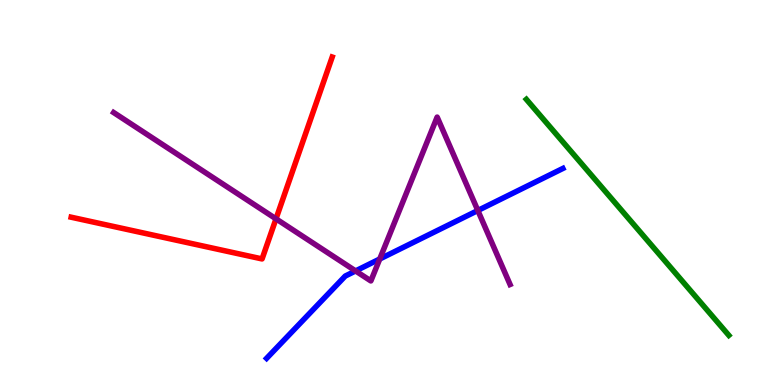[{'lines': ['blue', 'red'], 'intersections': []}, {'lines': ['green', 'red'], 'intersections': []}, {'lines': ['purple', 'red'], 'intersections': [{'x': 3.56, 'y': 4.32}]}, {'lines': ['blue', 'green'], 'intersections': []}, {'lines': ['blue', 'purple'], 'intersections': [{'x': 4.59, 'y': 2.96}, {'x': 4.9, 'y': 3.27}, {'x': 6.17, 'y': 4.53}]}, {'lines': ['green', 'purple'], 'intersections': []}]